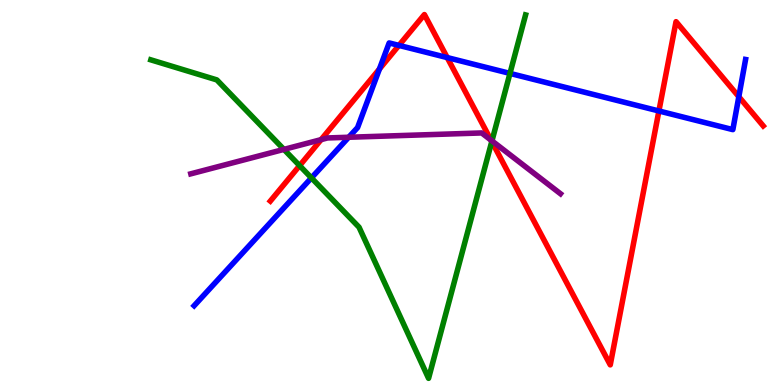[{'lines': ['blue', 'red'], 'intersections': [{'x': 4.9, 'y': 8.21}, {'x': 5.15, 'y': 8.82}, {'x': 5.77, 'y': 8.5}, {'x': 8.5, 'y': 7.12}, {'x': 9.53, 'y': 7.49}]}, {'lines': ['green', 'red'], 'intersections': [{'x': 3.87, 'y': 5.7}, {'x': 6.35, 'y': 6.32}]}, {'lines': ['purple', 'red'], 'intersections': [{'x': 4.14, 'y': 6.37}, {'x': 6.34, 'y': 6.36}]}, {'lines': ['blue', 'green'], 'intersections': [{'x': 4.02, 'y': 5.38}, {'x': 6.58, 'y': 8.09}]}, {'lines': ['blue', 'purple'], 'intersections': [{'x': 4.5, 'y': 6.43}]}, {'lines': ['green', 'purple'], 'intersections': [{'x': 3.66, 'y': 6.12}, {'x': 6.35, 'y': 6.34}]}]